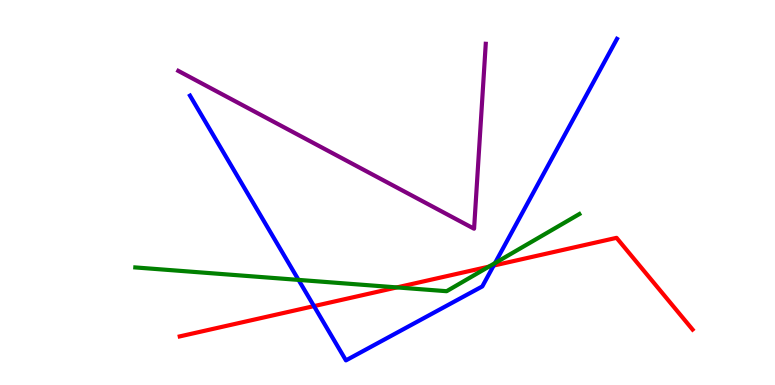[{'lines': ['blue', 'red'], 'intersections': [{'x': 4.05, 'y': 2.05}, {'x': 6.37, 'y': 3.1}]}, {'lines': ['green', 'red'], 'intersections': [{'x': 5.12, 'y': 2.53}, {'x': 6.31, 'y': 3.07}]}, {'lines': ['purple', 'red'], 'intersections': []}, {'lines': ['blue', 'green'], 'intersections': [{'x': 3.85, 'y': 2.73}, {'x': 6.39, 'y': 3.17}]}, {'lines': ['blue', 'purple'], 'intersections': []}, {'lines': ['green', 'purple'], 'intersections': []}]